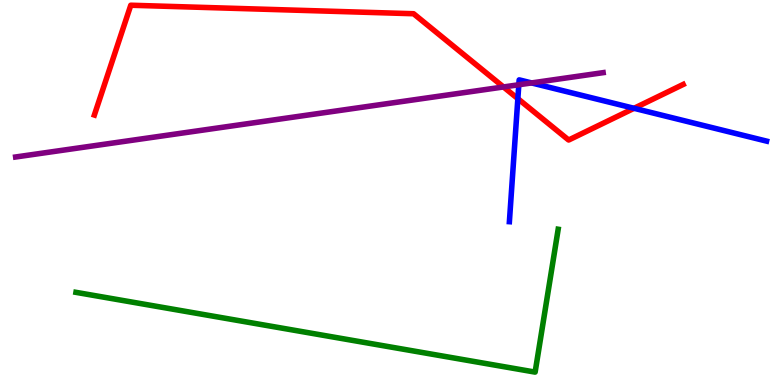[{'lines': ['blue', 'red'], 'intersections': [{'x': 6.68, 'y': 7.44}, {'x': 8.18, 'y': 7.19}]}, {'lines': ['green', 'red'], 'intersections': []}, {'lines': ['purple', 'red'], 'intersections': [{'x': 6.5, 'y': 7.74}]}, {'lines': ['blue', 'green'], 'intersections': []}, {'lines': ['blue', 'purple'], 'intersections': [{'x': 6.69, 'y': 7.8}, {'x': 6.86, 'y': 7.85}]}, {'lines': ['green', 'purple'], 'intersections': []}]